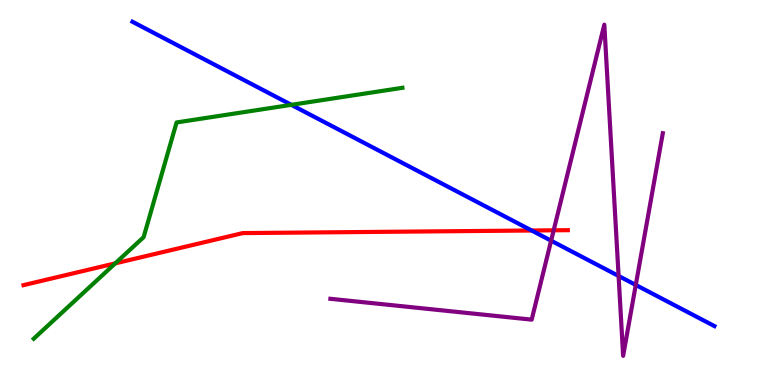[{'lines': ['blue', 'red'], 'intersections': [{'x': 6.86, 'y': 4.01}]}, {'lines': ['green', 'red'], 'intersections': [{'x': 1.49, 'y': 3.16}]}, {'lines': ['purple', 'red'], 'intersections': [{'x': 7.14, 'y': 4.02}]}, {'lines': ['blue', 'green'], 'intersections': [{'x': 3.76, 'y': 7.28}]}, {'lines': ['blue', 'purple'], 'intersections': [{'x': 7.11, 'y': 3.75}, {'x': 7.98, 'y': 2.83}, {'x': 8.2, 'y': 2.6}]}, {'lines': ['green', 'purple'], 'intersections': []}]